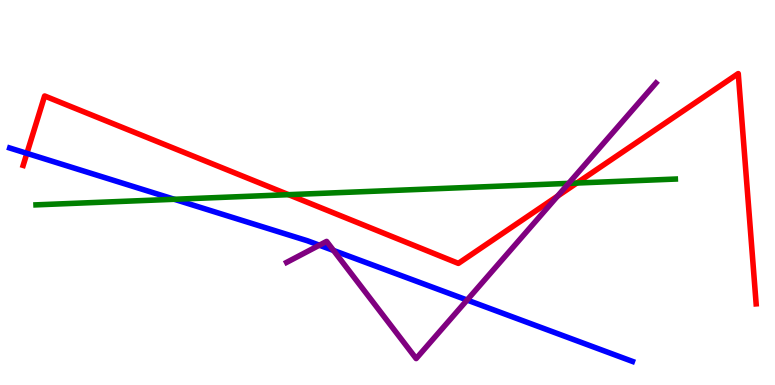[{'lines': ['blue', 'red'], 'intersections': [{'x': 0.347, 'y': 6.02}]}, {'lines': ['green', 'red'], 'intersections': [{'x': 3.72, 'y': 4.94}, {'x': 7.44, 'y': 5.25}]}, {'lines': ['purple', 'red'], 'intersections': [{'x': 7.19, 'y': 4.91}]}, {'lines': ['blue', 'green'], 'intersections': [{'x': 2.25, 'y': 4.82}]}, {'lines': ['blue', 'purple'], 'intersections': [{'x': 4.12, 'y': 3.63}, {'x': 4.3, 'y': 3.49}, {'x': 6.03, 'y': 2.21}]}, {'lines': ['green', 'purple'], 'intersections': [{'x': 7.34, 'y': 5.24}]}]